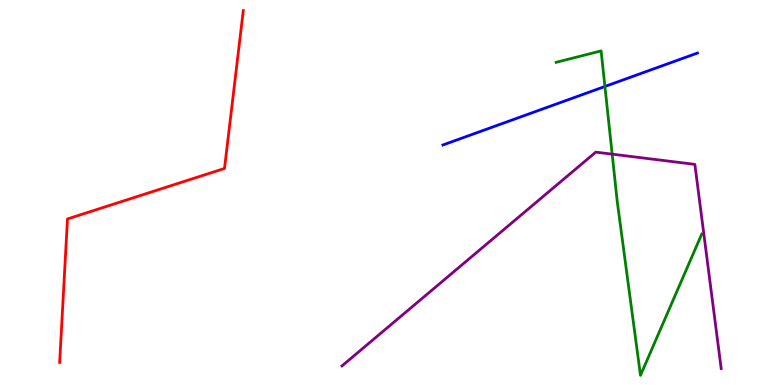[{'lines': ['blue', 'red'], 'intersections': []}, {'lines': ['green', 'red'], 'intersections': []}, {'lines': ['purple', 'red'], 'intersections': []}, {'lines': ['blue', 'green'], 'intersections': [{'x': 7.81, 'y': 7.75}]}, {'lines': ['blue', 'purple'], 'intersections': []}, {'lines': ['green', 'purple'], 'intersections': [{'x': 7.9, 'y': 6.0}]}]